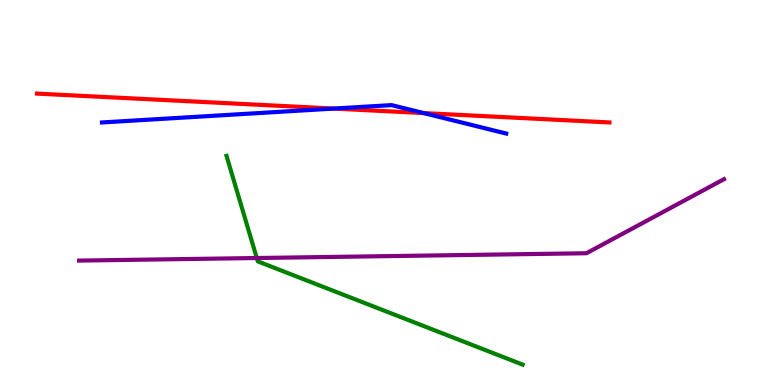[{'lines': ['blue', 'red'], 'intersections': [{'x': 4.31, 'y': 7.18}, {'x': 5.47, 'y': 7.06}]}, {'lines': ['green', 'red'], 'intersections': []}, {'lines': ['purple', 'red'], 'intersections': []}, {'lines': ['blue', 'green'], 'intersections': []}, {'lines': ['blue', 'purple'], 'intersections': []}, {'lines': ['green', 'purple'], 'intersections': [{'x': 3.31, 'y': 3.3}]}]